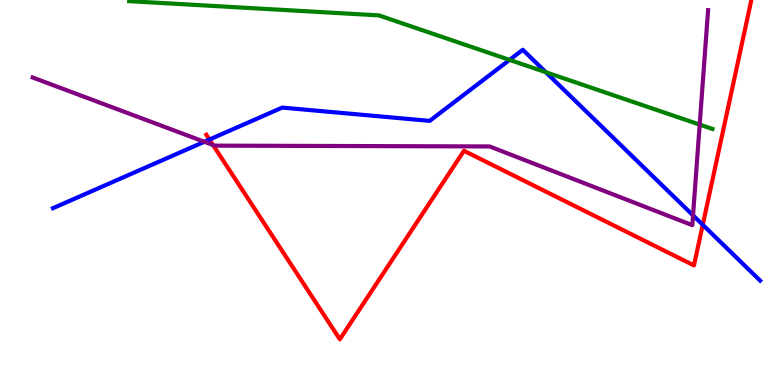[{'lines': ['blue', 'red'], 'intersections': [{'x': 2.7, 'y': 6.38}, {'x': 9.07, 'y': 4.16}]}, {'lines': ['green', 'red'], 'intersections': []}, {'lines': ['purple', 'red'], 'intersections': [{'x': 2.75, 'y': 6.23}]}, {'lines': ['blue', 'green'], 'intersections': [{'x': 6.58, 'y': 8.44}, {'x': 7.04, 'y': 8.12}]}, {'lines': ['blue', 'purple'], 'intersections': [{'x': 2.64, 'y': 6.32}, {'x': 8.94, 'y': 4.41}]}, {'lines': ['green', 'purple'], 'intersections': [{'x': 9.03, 'y': 6.76}]}]